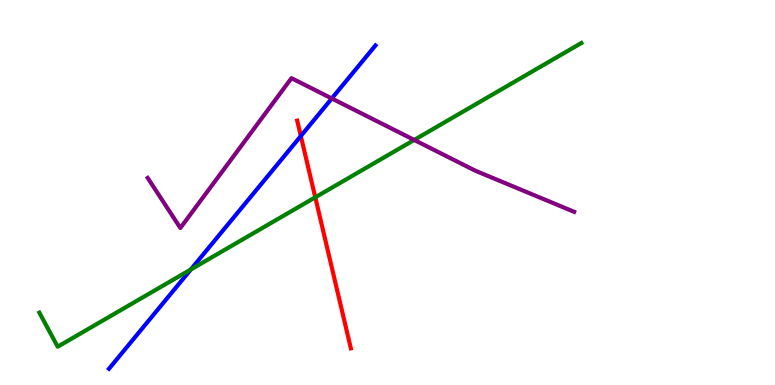[{'lines': ['blue', 'red'], 'intersections': [{'x': 3.88, 'y': 6.47}]}, {'lines': ['green', 'red'], 'intersections': [{'x': 4.07, 'y': 4.87}]}, {'lines': ['purple', 'red'], 'intersections': []}, {'lines': ['blue', 'green'], 'intersections': [{'x': 2.46, 'y': 3.0}]}, {'lines': ['blue', 'purple'], 'intersections': [{'x': 4.28, 'y': 7.44}]}, {'lines': ['green', 'purple'], 'intersections': [{'x': 5.34, 'y': 6.36}]}]